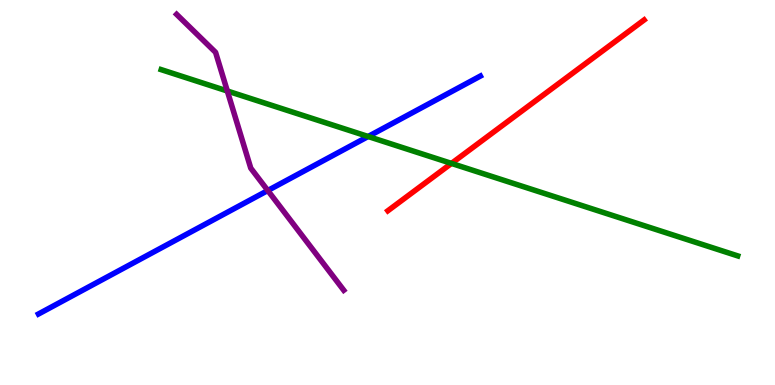[{'lines': ['blue', 'red'], 'intersections': []}, {'lines': ['green', 'red'], 'intersections': [{'x': 5.83, 'y': 5.76}]}, {'lines': ['purple', 'red'], 'intersections': []}, {'lines': ['blue', 'green'], 'intersections': [{'x': 4.75, 'y': 6.45}]}, {'lines': ['blue', 'purple'], 'intersections': [{'x': 3.46, 'y': 5.05}]}, {'lines': ['green', 'purple'], 'intersections': [{'x': 2.93, 'y': 7.64}]}]